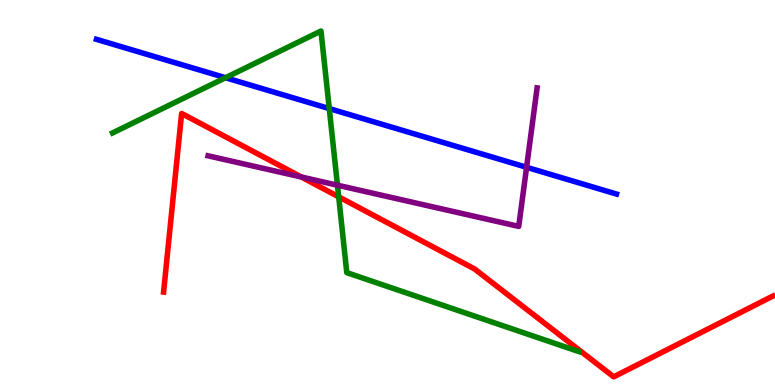[{'lines': ['blue', 'red'], 'intersections': []}, {'lines': ['green', 'red'], 'intersections': [{'x': 4.37, 'y': 4.89}]}, {'lines': ['purple', 'red'], 'intersections': [{'x': 3.89, 'y': 5.4}]}, {'lines': ['blue', 'green'], 'intersections': [{'x': 2.91, 'y': 7.98}, {'x': 4.25, 'y': 7.18}]}, {'lines': ['blue', 'purple'], 'intersections': [{'x': 6.79, 'y': 5.65}]}, {'lines': ['green', 'purple'], 'intersections': [{'x': 4.35, 'y': 5.19}]}]